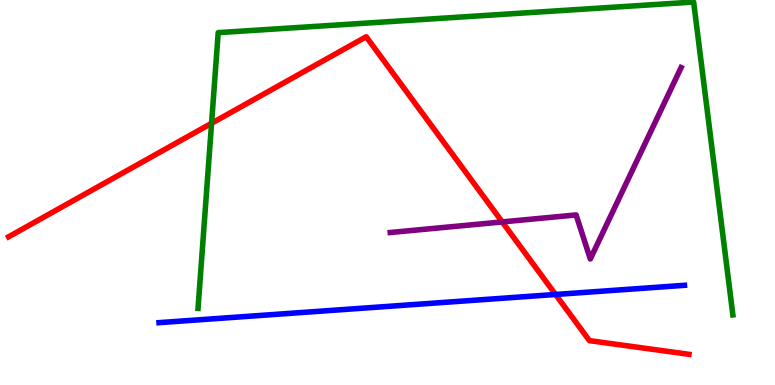[{'lines': ['blue', 'red'], 'intersections': [{'x': 7.17, 'y': 2.35}]}, {'lines': ['green', 'red'], 'intersections': [{'x': 2.73, 'y': 6.8}]}, {'lines': ['purple', 'red'], 'intersections': [{'x': 6.48, 'y': 4.24}]}, {'lines': ['blue', 'green'], 'intersections': []}, {'lines': ['blue', 'purple'], 'intersections': []}, {'lines': ['green', 'purple'], 'intersections': []}]